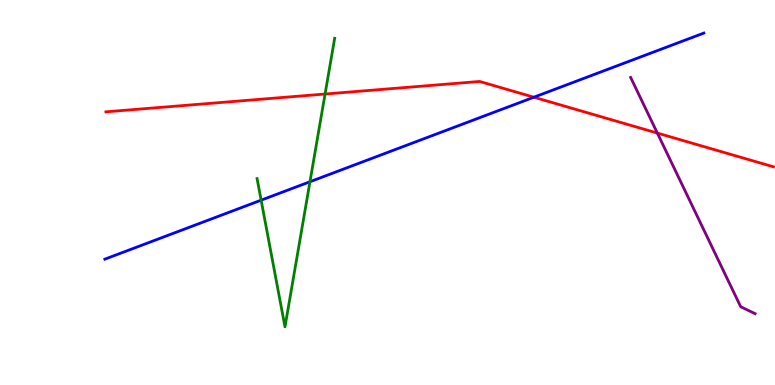[{'lines': ['blue', 'red'], 'intersections': [{'x': 6.89, 'y': 7.47}]}, {'lines': ['green', 'red'], 'intersections': [{'x': 4.19, 'y': 7.56}]}, {'lines': ['purple', 'red'], 'intersections': [{'x': 8.48, 'y': 6.54}]}, {'lines': ['blue', 'green'], 'intersections': [{'x': 3.37, 'y': 4.8}, {'x': 4.0, 'y': 5.28}]}, {'lines': ['blue', 'purple'], 'intersections': []}, {'lines': ['green', 'purple'], 'intersections': []}]